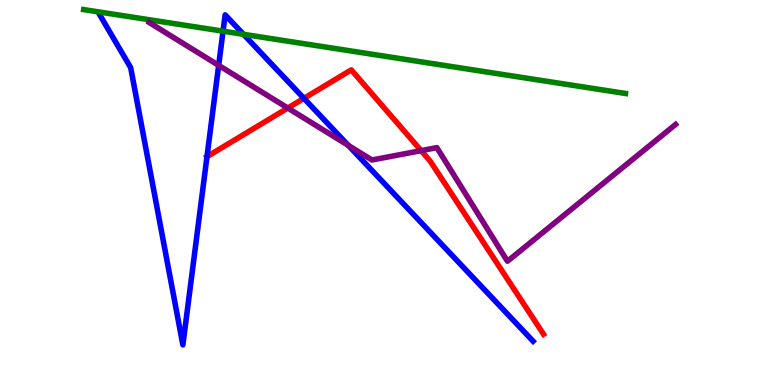[{'lines': ['blue', 'red'], 'intersections': [{'x': 2.67, 'y': 5.93}, {'x': 3.92, 'y': 7.45}]}, {'lines': ['green', 'red'], 'intersections': []}, {'lines': ['purple', 'red'], 'intersections': [{'x': 3.71, 'y': 7.19}, {'x': 5.43, 'y': 6.09}]}, {'lines': ['blue', 'green'], 'intersections': [{'x': 2.88, 'y': 9.19}, {'x': 3.14, 'y': 9.11}]}, {'lines': ['blue', 'purple'], 'intersections': [{'x': 2.82, 'y': 8.3}, {'x': 4.49, 'y': 6.22}]}, {'lines': ['green', 'purple'], 'intersections': []}]